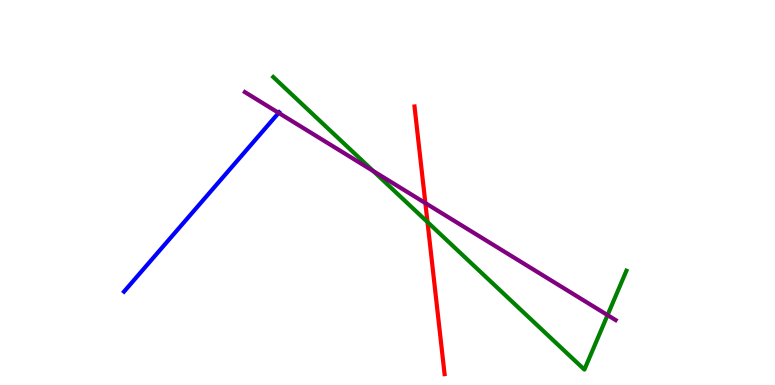[{'lines': ['blue', 'red'], 'intersections': []}, {'lines': ['green', 'red'], 'intersections': [{'x': 5.52, 'y': 4.23}]}, {'lines': ['purple', 'red'], 'intersections': [{'x': 5.49, 'y': 4.72}]}, {'lines': ['blue', 'green'], 'intersections': []}, {'lines': ['blue', 'purple'], 'intersections': [{'x': 3.6, 'y': 7.07}]}, {'lines': ['green', 'purple'], 'intersections': [{'x': 4.82, 'y': 5.56}, {'x': 7.84, 'y': 1.82}]}]